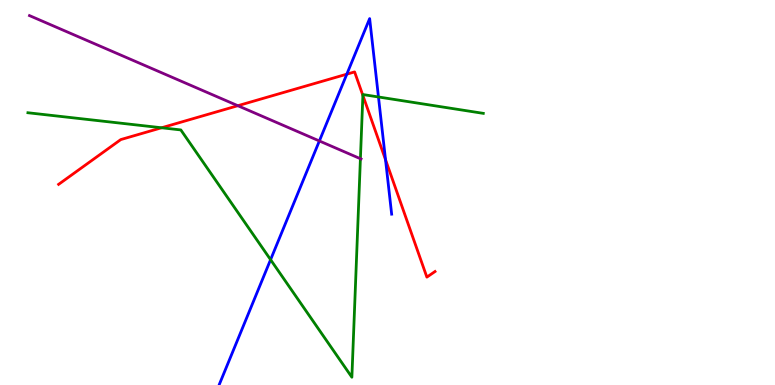[{'lines': ['blue', 'red'], 'intersections': [{'x': 4.47, 'y': 8.07}, {'x': 4.97, 'y': 5.85}]}, {'lines': ['green', 'red'], 'intersections': [{'x': 2.08, 'y': 6.68}, {'x': 4.68, 'y': 7.52}]}, {'lines': ['purple', 'red'], 'intersections': [{'x': 3.07, 'y': 7.25}]}, {'lines': ['blue', 'green'], 'intersections': [{'x': 3.49, 'y': 3.26}, {'x': 4.88, 'y': 7.48}]}, {'lines': ['blue', 'purple'], 'intersections': [{'x': 4.12, 'y': 6.34}]}, {'lines': ['green', 'purple'], 'intersections': [{'x': 4.65, 'y': 5.88}]}]